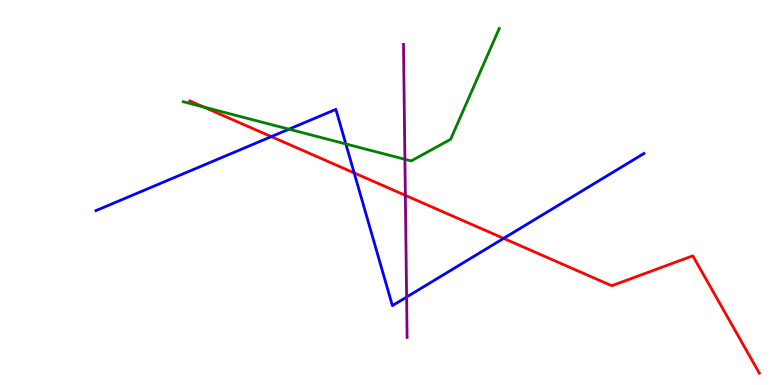[{'lines': ['blue', 'red'], 'intersections': [{'x': 3.5, 'y': 6.45}, {'x': 4.57, 'y': 5.51}, {'x': 6.5, 'y': 3.81}]}, {'lines': ['green', 'red'], 'intersections': [{'x': 2.63, 'y': 7.22}]}, {'lines': ['purple', 'red'], 'intersections': [{'x': 5.23, 'y': 4.93}]}, {'lines': ['blue', 'green'], 'intersections': [{'x': 3.73, 'y': 6.64}, {'x': 4.46, 'y': 6.26}]}, {'lines': ['blue', 'purple'], 'intersections': [{'x': 5.25, 'y': 2.28}]}, {'lines': ['green', 'purple'], 'intersections': [{'x': 5.22, 'y': 5.86}]}]